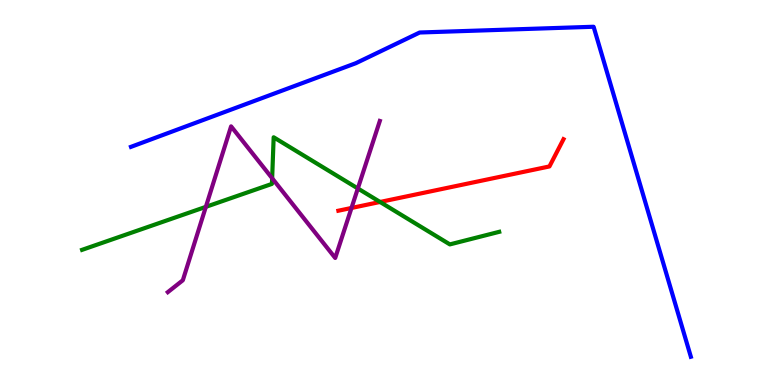[{'lines': ['blue', 'red'], 'intersections': []}, {'lines': ['green', 'red'], 'intersections': [{'x': 4.9, 'y': 4.75}]}, {'lines': ['purple', 'red'], 'intersections': [{'x': 4.54, 'y': 4.6}]}, {'lines': ['blue', 'green'], 'intersections': []}, {'lines': ['blue', 'purple'], 'intersections': []}, {'lines': ['green', 'purple'], 'intersections': [{'x': 2.66, 'y': 4.63}, {'x': 3.51, 'y': 5.37}, {'x': 4.62, 'y': 5.1}]}]